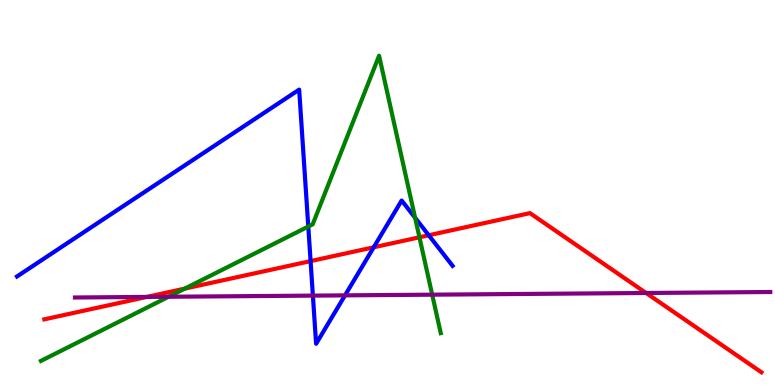[{'lines': ['blue', 'red'], 'intersections': [{'x': 4.01, 'y': 3.22}, {'x': 4.82, 'y': 3.58}, {'x': 5.53, 'y': 3.89}]}, {'lines': ['green', 'red'], 'intersections': [{'x': 2.38, 'y': 2.5}, {'x': 5.41, 'y': 3.84}]}, {'lines': ['purple', 'red'], 'intersections': [{'x': 1.89, 'y': 2.29}, {'x': 8.34, 'y': 2.39}]}, {'lines': ['blue', 'green'], 'intersections': [{'x': 3.98, 'y': 4.12}, {'x': 5.36, 'y': 4.34}]}, {'lines': ['blue', 'purple'], 'intersections': [{'x': 4.04, 'y': 2.32}, {'x': 4.45, 'y': 2.33}]}, {'lines': ['green', 'purple'], 'intersections': [{'x': 2.18, 'y': 2.29}, {'x': 5.58, 'y': 2.35}]}]